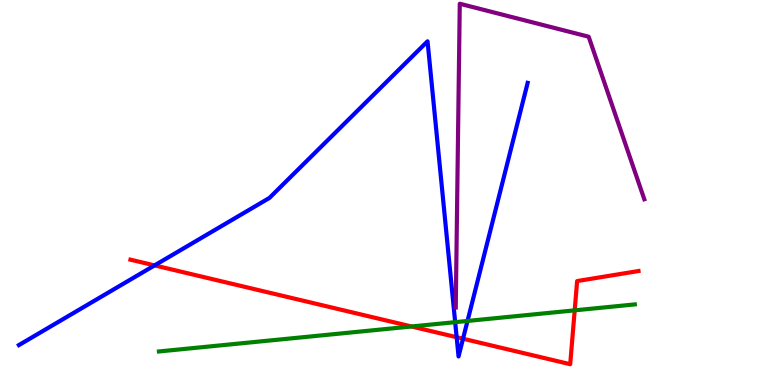[{'lines': ['blue', 'red'], 'intersections': [{'x': 1.99, 'y': 3.11}, {'x': 5.89, 'y': 1.24}, {'x': 5.97, 'y': 1.2}]}, {'lines': ['green', 'red'], 'intersections': [{'x': 5.31, 'y': 1.52}, {'x': 7.42, 'y': 1.94}]}, {'lines': ['purple', 'red'], 'intersections': []}, {'lines': ['blue', 'green'], 'intersections': [{'x': 5.87, 'y': 1.63}, {'x': 6.03, 'y': 1.66}]}, {'lines': ['blue', 'purple'], 'intersections': []}, {'lines': ['green', 'purple'], 'intersections': []}]